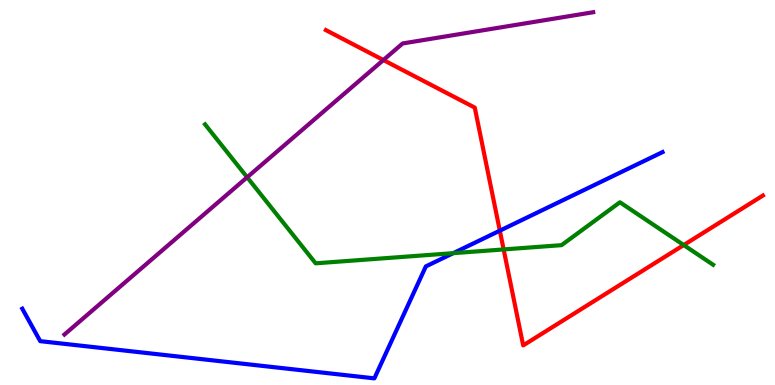[{'lines': ['blue', 'red'], 'intersections': [{'x': 6.45, 'y': 4.01}]}, {'lines': ['green', 'red'], 'intersections': [{'x': 6.5, 'y': 3.52}, {'x': 8.82, 'y': 3.64}]}, {'lines': ['purple', 'red'], 'intersections': [{'x': 4.95, 'y': 8.44}]}, {'lines': ['blue', 'green'], 'intersections': [{'x': 5.85, 'y': 3.42}]}, {'lines': ['blue', 'purple'], 'intersections': []}, {'lines': ['green', 'purple'], 'intersections': [{'x': 3.19, 'y': 5.4}]}]